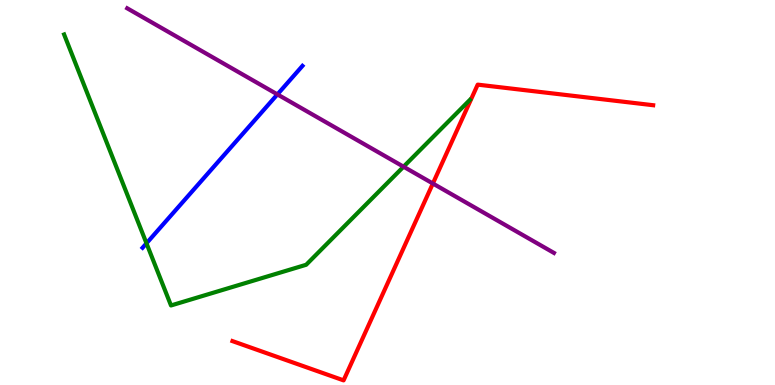[{'lines': ['blue', 'red'], 'intersections': []}, {'lines': ['green', 'red'], 'intersections': []}, {'lines': ['purple', 'red'], 'intersections': [{'x': 5.59, 'y': 5.23}]}, {'lines': ['blue', 'green'], 'intersections': [{'x': 1.89, 'y': 3.68}]}, {'lines': ['blue', 'purple'], 'intersections': [{'x': 3.58, 'y': 7.55}]}, {'lines': ['green', 'purple'], 'intersections': [{'x': 5.21, 'y': 5.67}]}]